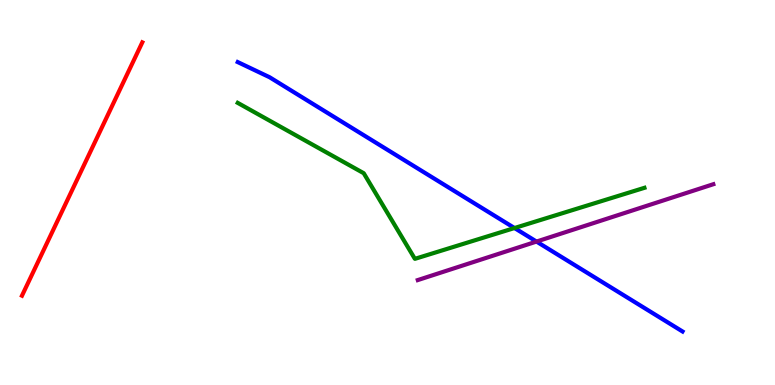[{'lines': ['blue', 'red'], 'intersections': []}, {'lines': ['green', 'red'], 'intersections': []}, {'lines': ['purple', 'red'], 'intersections': []}, {'lines': ['blue', 'green'], 'intersections': [{'x': 6.64, 'y': 4.08}]}, {'lines': ['blue', 'purple'], 'intersections': [{'x': 6.92, 'y': 3.73}]}, {'lines': ['green', 'purple'], 'intersections': []}]